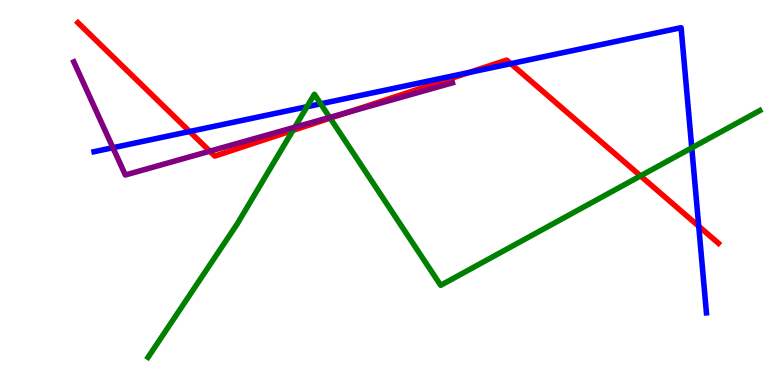[{'lines': ['blue', 'red'], 'intersections': [{'x': 2.45, 'y': 6.58}, {'x': 6.05, 'y': 8.12}, {'x': 6.59, 'y': 8.35}, {'x': 9.02, 'y': 4.12}]}, {'lines': ['green', 'red'], 'intersections': [{'x': 3.78, 'y': 6.61}, {'x': 4.26, 'y': 6.93}, {'x': 8.26, 'y': 5.43}]}, {'lines': ['purple', 'red'], 'intersections': [{'x': 2.71, 'y': 6.07}, {'x': 4.5, 'y': 7.09}]}, {'lines': ['blue', 'green'], 'intersections': [{'x': 3.96, 'y': 7.23}, {'x': 4.14, 'y': 7.3}, {'x': 8.93, 'y': 6.16}]}, {'lines': ['blue', 'purple'], 'intersections': [{'x': 1.46, 'y': 6.16}]}, {'lines': ['green', 'purple'], 'intersections': [{'x': 3.8, 'y': 6.69}, {'x': 4.25, 'y': 6.95}]}]